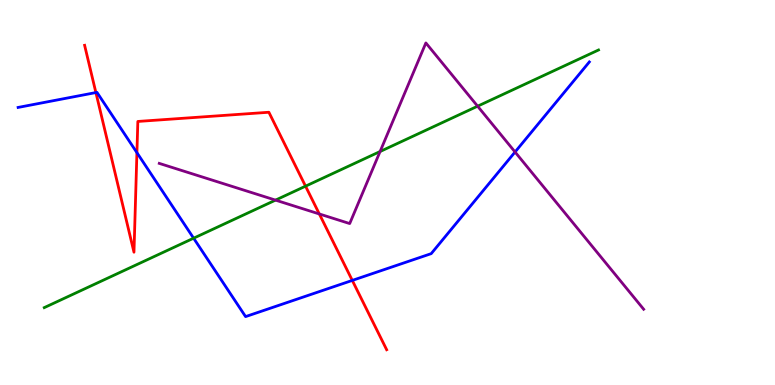[{'lines': ['blue', 'red'], 'intersections': [{'x': 1.24, 'y': 7.6}, {'x': 1.77, 'y': 6.03}, {'x': 4.55, 'y': 2.72}]}, {'lines': ['green', 'red'], 'intersections': [{'x': 3.94, 'y': 5.16}]}, {'lines': ['purple', 'red'], 'intersections': [{'x': 4.12, 'y': 4.44}]}, {'lines': ['blue', 'green'], 'intersections': [{'x': 2.5, 'y': 3.81}]}, {'lines': ['blue', 'purple'], 'intersections': [{'x': 6.65, 'y': 6.05}]}, {'lines': ['green', 'purple'], 'intersections': [{'x': 3.56, 'y': 4.8}, {'x': 4.9, 'y': 6.06}, {'x': 6.16, 'y': 7.24}]}]